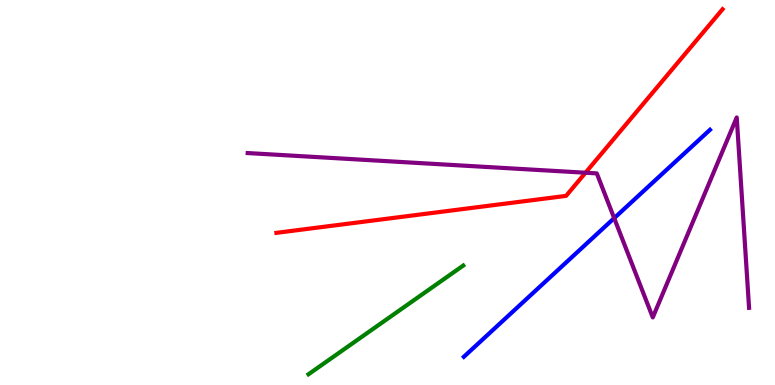[{'lines': ['blue', 'red'], 'intersections': []}, {'lines': ['green', 'red'], 'intersections': []}, {'lines': ['purple', 'red'], 'intersections': [{'x': 7.55, 'y': 5.51}]}, {'lines': ['blue', 'green'], 'intersections': []}, {'lines': ['blue', 'purple'], 'intersections': [{'x': 7.93, 'y': 4.33}]}, {'lines': ['green', 'purple'], 'intersections': []}]